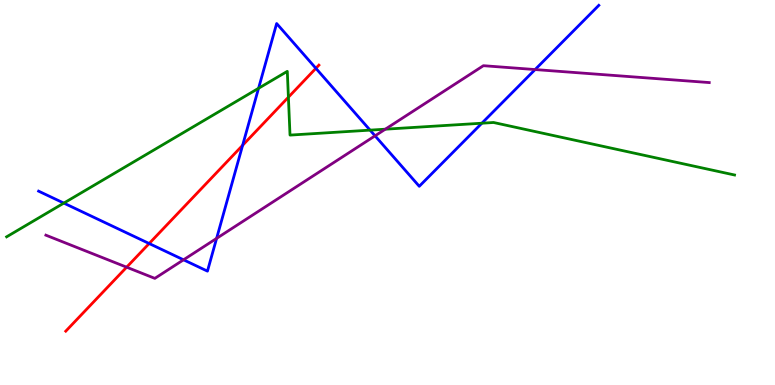[{'lines': ['blue', 'red'], 'intersections': [{'x': 1.92, 'y': 3.67}, {'x': 3.13, 'y': 6.23}, {'x': 4.08, 'y': 8.23}]}, {'lines': ['green', 'red'], 'intersections': [{'x': 3.72, 'y': 7.48}]}, {'lines': ['purple', 'red'], 'intersections': [{'x': 1.63, 'y': 3.06}]}, {'lines': ['blue', 'green'], 'intersections': [{'x': 0.824, 'y': 4.72}, {'x': 3.34, 'y': 7.71}, {'x': 4.78, 'y': 6.62}, {'x': 6.22, 'y': 6.8}]}, {'lines': ['blue', 'purple'], 'intersections': [{'x': 2.37, 'y': 3.25}, {'x': 2.79, 'y': 3.81}, {'x': 4.84, 'y': 6.47}, {'x': 6.9, 'y': 8.19}]}, {'lines': ['green', 'purple'], 'intersections': [{'x': 4.97, 'y': 6.64}]}]